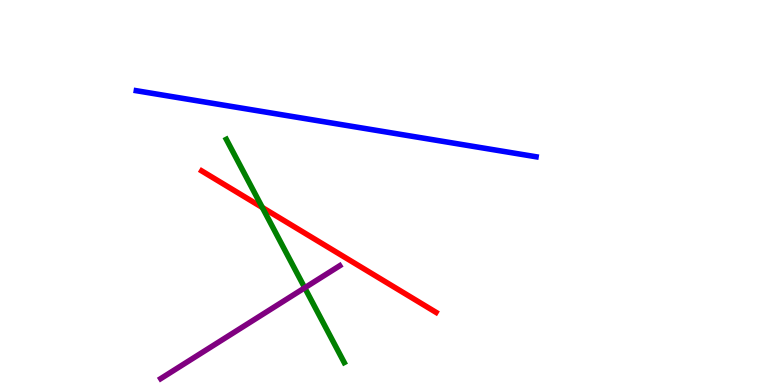[{'lines': ['blue', 'red'], 'intersections': []}, {'lines': ['green', 'red'], 'intersections': [{'x': 3.38, 'y': 4.61}]}, {'lines': ['purple', 'red'], 'intersections': []}, {'lines': ['blue', 'green'], 'intersections': []}, {'lines': ['blue', 'purple'], 'intersections': []}, {'lines': ['green', 'purple'], 'intersections': [{'x': 3.93, 'y': 2.52}]}]